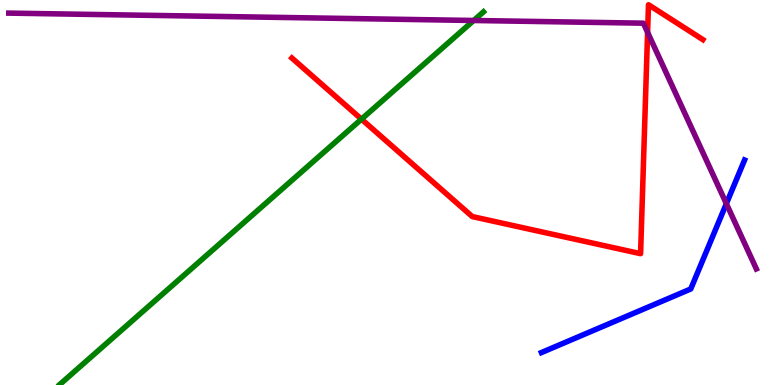[{'lines': ['blue', 'red'], 'intersections': []}, {'lines': ['green', 'red'], 'intersections': [{'x': 4.66, 'y': 6.9}]}, {'lines': ['purple', 'red'], 'intersections': [{'x': 8.36, 'y': 9.16}]}, {'lines': ['blue', 'green'], 'intersections': []}, {'lines': ['blue', 'purple'], 'intersections': [{'x': 9.37, 'y': 4.71}]}, {'lines': ['green', 'purple'], 'intersections': [{'x': 6.11, 'y': 9.47}]}]